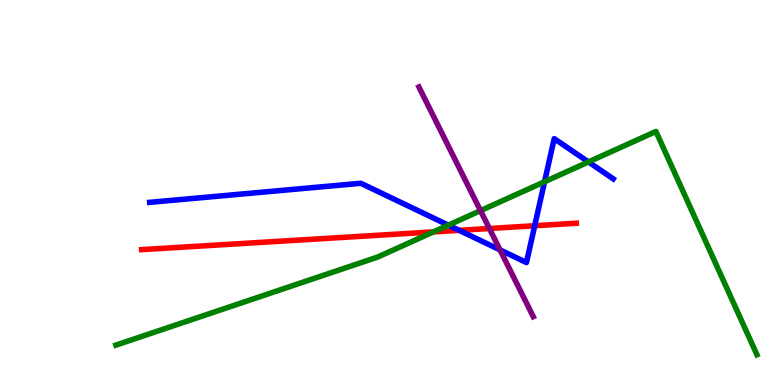[{'lines': ['blue', 'red'], 'intersections': [{'x': 5.92, 'y': 4.02}, {'x': 6.9, 'y': 4.14}]}, {'lines': ['green', 'red'], 'intersections': [{'x': 5.59, 'y': 3.98}]}, {'lines': ['purple', 'red'], 'intersections': [{'x': 6.31, 'y': 4.06}]}, {'lines': ['blue', 'green'], 'intersections': [{'x': 5.79, 'y': 4.15}, {'x': 7.03, 'y': 5.28}, {'x': 7.59, 'y': 5.79}]}, {'lines': ['blue', 'purple'], 'intersections': [{'x': 6.45, 'y': 3.51}]}, {'lines': ['green', 'purple'], 'intersections': [{'x': 6.2, 'y': 4.53}]}]